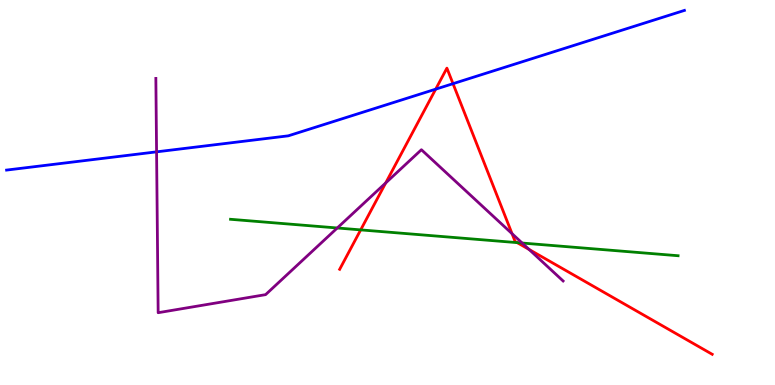[{'lines': ['blue', 'red'], 'intersections': [{'x': 5.62, 'y': 7.68}, {'x': 5.85, 'y': 7.83}]}, {'lines': ['green', 'red'], 'intersections': [{'x': 4.65, 'y': 4.03}, {'x': 6.67, 'y': 3.7}]}, {'lines': ['purple', 'red'], 'intersections': [{'x': 4.98, 'y': 5.25}, {'x': 6.61, 'y': 3.93}, {'x': 6.83, 'y': 3.52}]}, {'lines': ['blue', 'green'], 'intersections': []}, {'lines': ['blue', 'purple'], 'intersections': [{'x': 2.02, 'y': 6.06}]}, {'lines': ['green', 'purple'], 'intersections': [{'x': 4.35, 'y': 4.08}, {'x': 6.74, 'y': 3.69}]}]